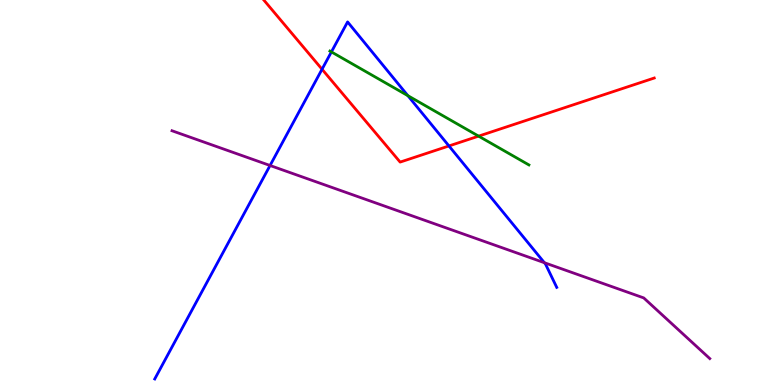[{'lines': ['blue', 'red'], 'intersections': [{'x': 4.16, 'y': 8.2}, {'x': 5.79, 'y': 6.21}]}, {'lines': ['green', 'red'], 'intersections': [{'x': 6.18, 'y': 6.46}]}, {'lines': ['purple', 'red'], 'intersections': []}, {'lines': ['blue', 'green'], 'intersections': [{'x': 4.28, 'y': 8.65}, {'x': 5.26, 'y': 7.52}]}, {'lines': ['blue', 'purple'], 'intersections': [{'x': 3.48, 'y': 5.7}, {'x': 7.02, 'y': 3.18}]}, {'lines': ['green', 'purple'], 'intersections': []}]